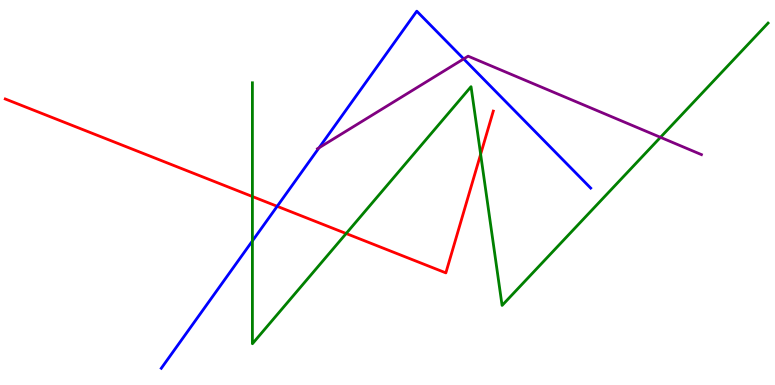[{'lines': ['blue', 'red'], 'intersections': [{'x': 3.58, 'y': 4.64}]}, {'lines': ['green', 'red'], 'intersections': [{'x': 3.26, 'y': 4.9}, {'x': 4.47, 'y': 3.93}, {'x': 6.2, 'y': 5.99}]}, {'lines': ['purple', 'red'], 'intersections': []}, {'lines': ['blue', 'green'], 'intersections': [{'x': 3.26, 'y': 3.74}]}, {'lines': ['blue', 'purple'], 'intersections': [{'x': 4.12, 'y': 6.16}, {'x': 5.98, 'y': 8.47}]}, {'lines': ['green', 'purple'], 'intersections': [{'x': 8.52, 'y': 6.43}]}]